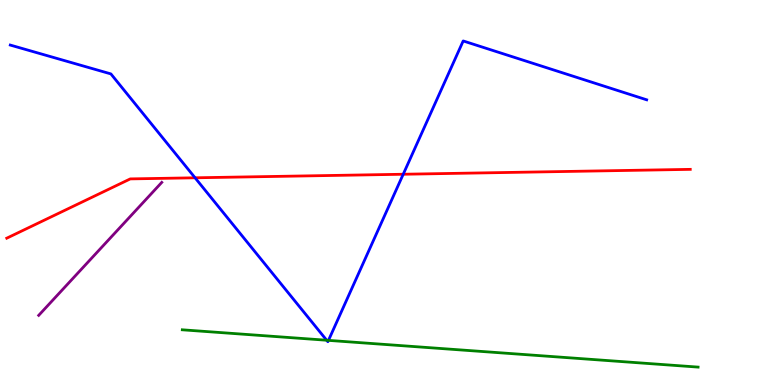[{'lines': ['blue', 'red'], 'intersections': [{'x': 2.52, 'y': 5.38}, {'x': 5.2, 'y': 5.47}]}, {'lines': ['green', 'red'], 'intersections': []}, {'lines': ['purple', 'red'], 'intersections': []}, {'lines': ['blue', 'green'], 'intersections': [{'x': 4.22, 'y': 1.16}, {'x': 4.24, 'y': 1.16}]}, {'lines': ['blue', 'purple'], 'intersections': []}, {'lines': ['green', 'purple'], 'intersections': []}]